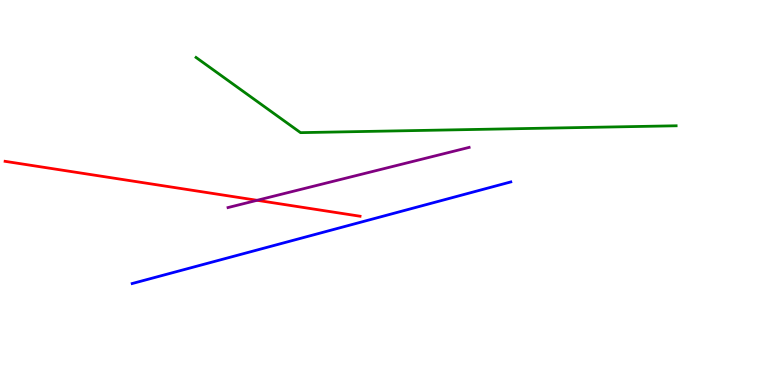[{'lines': ['blue', 'red'], 'intersections': []}, {'lines': ['green', 'red'], 'intersections': []}, {'lines': ['purple', 'red'], 'intersections': [{'x': 3.32, 'y': 4.8}]}, {'lines': ['blue', 'green'], 'intersections': []}, {'lines': ['blue', 'purple'], 'intersections': []}, {'lines': ['green', 'purple'], 'intersections': []}]